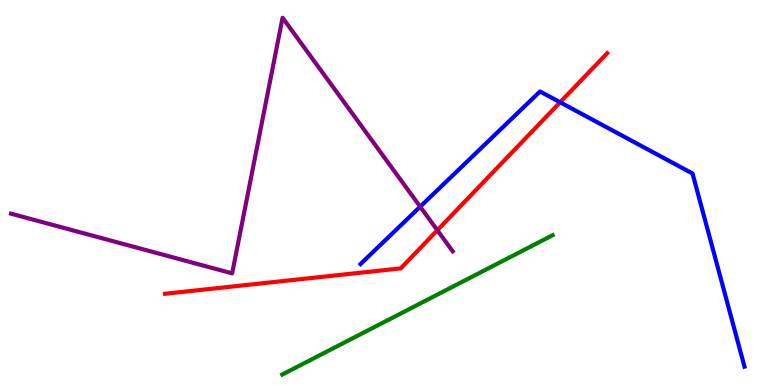[{'lines': ['blue', 'red'], 'intersections': [{'x': 7.23, 'y': 7.34}]}, {'lines': ['green', 'red'], 'intersections': []}, {'lines': ['purple', 'red'], 'intersections': [{'x': 5.64, 'y': 4.02}]}, {'lines': ['blue', 'green'], 'intersections': []}, {'lines': ['blue', 'purple'], 'intersections': [{'x': 5.42, 'y': 4.63}]}, {'lines': ['green', 'purple'], 'intersections': []}]